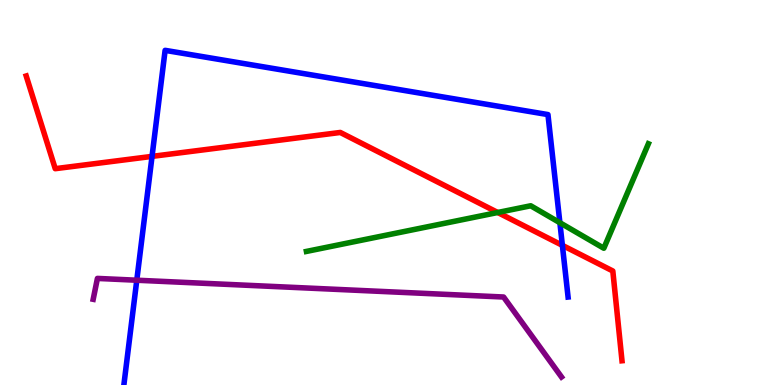[{'lines': ['blue', 'red'], 'intersections': [{'x': 1.96, 'y': 5.94}, {'x': 7.26, 'y': 3.63}]}, {'lines': ['green', 'red'], 'intersections': [{'x': 6.42, 'y': 4.48}]}, {'lines': ['purple', 'red'], 'intersections': []}, {'lines': ['blue', 'green'], 'intersections': [{'x': 7.22, 'y': 4.22}]}, {'lines': ['blue', 'purple'], 'intersections': [{'x': 1.76, 'y': 2.72}]}, {'lines': ['green', 'purple'], 'intersections': []}]